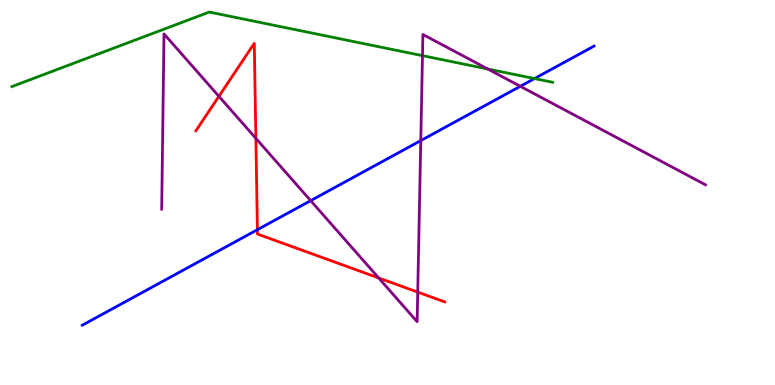[{'lines': ['blue', 'red'], 'intersections': [{'x': 3.32, 'y': 4.03}]}, {'lines': ['green', 'red'], 'intersections': []}, {'lines': ['purple', 'red'], 'intersections': [{'x': 2.82, 'y': 7.5}, {'x': 3.3, 'y': 6.41}, {'x': 4.89, 'y': 2.78}, {'x': 5.39, 'y': 2.41}]}, {'lines': ['blue', 'green'], 'intersections': [{'x': 6.9, 'y': 7.96}]}, {'lines': ['blue', 'purple'], 'intersections': [{'x': 4.01, 'y': 4.79}, {'x': 5.43, 'y': 6.35}, {'x': 6.71, 'y': 7.76}]}, {'lines': ['green', 'purple'], 'intersections': [{'x': 5.45, 'y': 8.55}, {'x': 6.29, 'y': 8.21}]}]